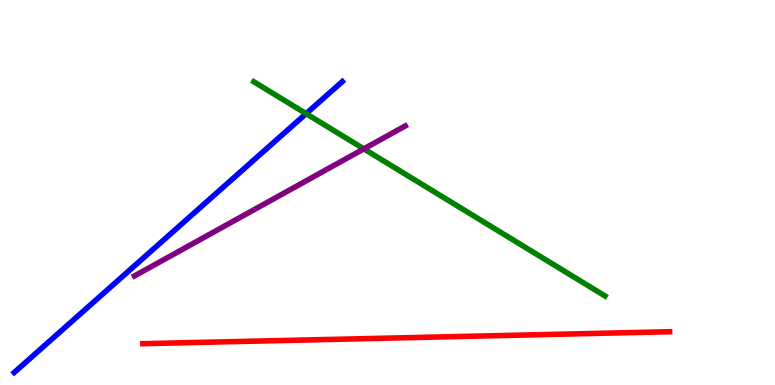[{'lines': ['blue', 'red'], 'intersections': []}, {'lines': ['green', 'red'], 'intersections': []}, {'lines': ['purple', 'red'], 'intersections': []}, {'lines': ['blue', 'green'], 'intersections': [{'x': 3.95, 'y': 7.05}]}, {'lines': ['blue', 'purple'], 'intersections': []}, {'lines': ['green', 'purple'], 'intersections': [{'x': 4.7, 'y': 6.13}]}]